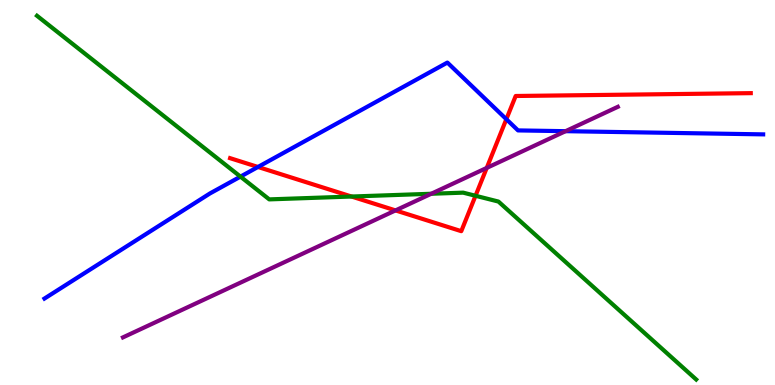[{'lines': ['blue', 'red'], 'intersections': [{'x': 3.33, 'y': 5.66}, {'x': 6.53, 'y': 6.9}]}, {'lines': ['green', 'red'], 'intersections': [{'x': 4.54, 'y': 4.9}, {'x': 6.14, 'y': 4.91}]}, {'lines': ['purple', 'red'], 'intersections': [{'x': 5.1, 'y': 4.53}, {'x': 6.28, 'y': 5.64}]}, {'lines': ['blue', 'green'], 'intersections': [{'x': 3.1, 'y': 5.41}]}, {'lines': ['blue', 'purple'], 'intersections': [{'x': 7.3, 'y': 6.59}]}, {'lines': ['green', 'purple'], 'intersections': [{'x': 5.56, 'y': 4.97}]}]